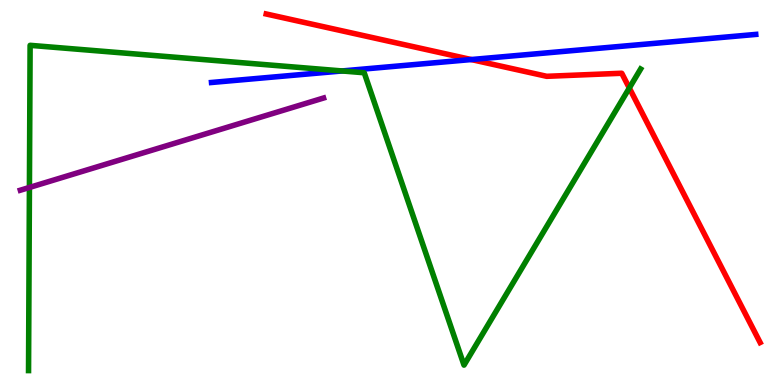[{'lines': ['blue', 'red'], 'intersections': [{'x': 6.08, 'y': 8.45}]}, {'lines': ['green', 'red'], 'intersections': [{'x': 8.12, 'y': 7.71}]}, {'lines': ['purple', 'red'], 'intersections': []}, {'lines': ['blue', 'green'], 'intersections': [{'x': 4.41, 'y': 8.16}]}, {'lines': ['blue', 'purple'], 'intersections': []}, {'lines': ['green', 'purple'], 'intersections': [{'x': 0.38, 'y': 5.13}]}]